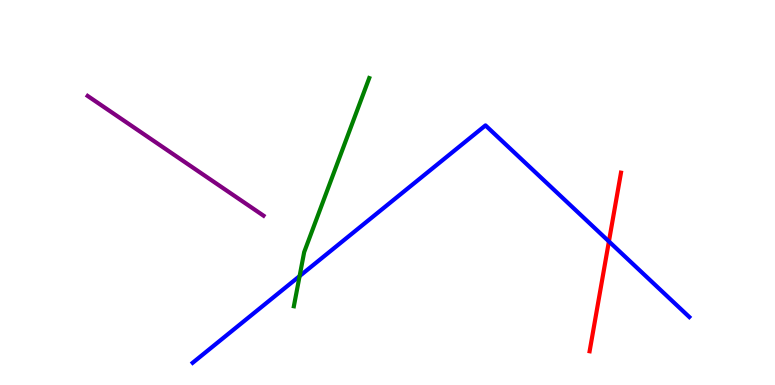[{'lines': ['blue', 'red'], 'intersections': [{'x': 7.86, 'y': 3.73}]}, {'lines': ['green', 'red'], 'intersections': []}, {'lines': ['purple', 'red'], 'intersections': []}, {'lines': ['blue', 'green'], 'intersections': [{'x': 3.87, 'y': 2.83}]}, {'lines': ['blue', 'purple'], 'intersections': []}, {'lines': ['green', 'purple'], 'intersections': []}]